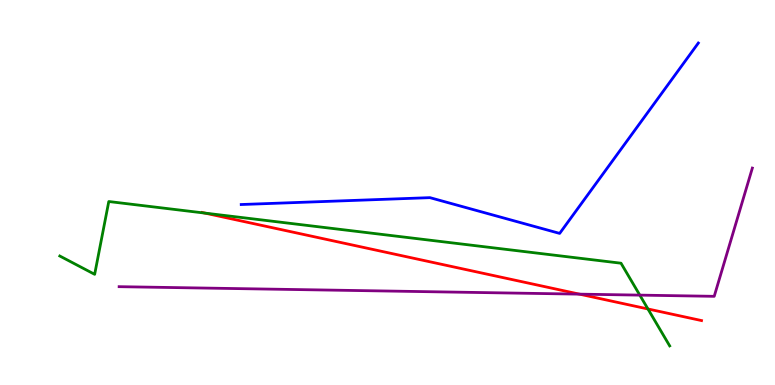[{'lines': ['blue', 'red'], 'intersections': []}, {'lines': ['green', 'red'], 'intersections': [{'x': 2.64, 'y': 4.47}, {'x': 8.36, 'y': 1.97}]}, {'lines': ['purple', 'red'], 'intersections': [{'x': 7.48, 'y': 2.36}]}, {'lines': ['blue', 'green'], 'intersections': []}, {'lines': ['blue', 'purple'], 'intersections': []}, {'lines': ['green', 'purple'], 'intersections': [{'x': 8.26, 'y': 2.33}]}]